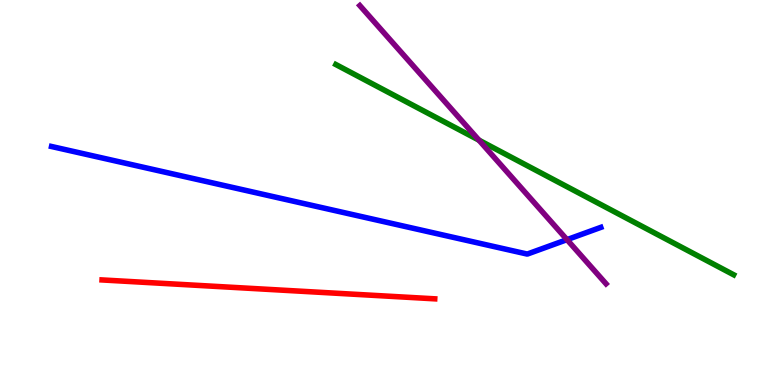[{'lines': ['blue', 'red'], 'intersections': []}, {'lines': ['green', 'red'], 'intersections': []}, {'lines': ['purple', 'red'], 'intersections': []}, {'lines': ['blue', 'green'], 'intersections': []}, {'lines': ['blue', 'purple'], 'intersections': [{'x': 7.32, 'y': 3.78}]}, {'lines': ['green', 'purple'], 'intersections': [{'x': 6.18, 'y': 6.36}]}]